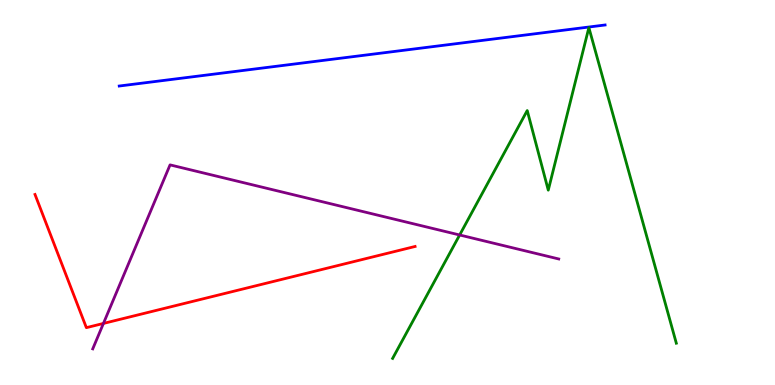[{'lines': ['blue', 'red'], 'intersections': []}, {'lines': ['green', 'red'], 'intersections': []}, {'lines': ['purple', 'red'], 'intersections': [{'x': 1.33, 'y': 1.6}]}, {'lines': ['blue', 'green'], 'intersections': []}, {'lines': ['blue', 'purple'], 'intersections': []}, {'lines': ['green', 'purple'], 'intersections': [{'x': 5.93, 'y': 3.9}]}]